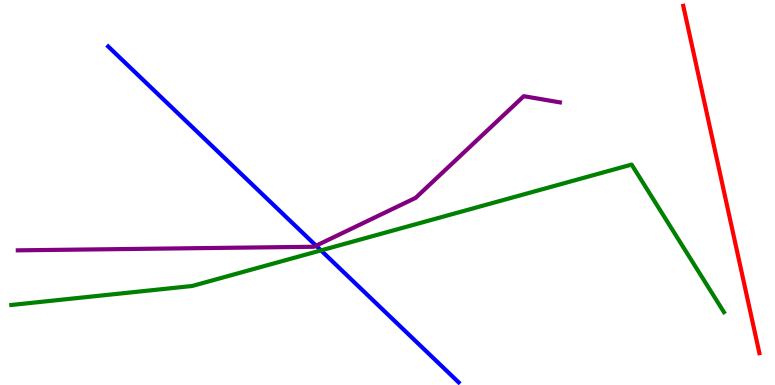[{'lines': ['blue', 'red'], 'intersections': []}, {'lines': ['green', 'red'], 'intersections': []}, {'lines': ['purple', 'red'], 'intersections': []}, {'lines': ['blue', 'green'], 'intersections': [{'x': 4.14, 'y': 3.5}]}, {'lines': ['blue', 'purple'], 'intersections': [{'x': 4.08, 'y': 3.62}]}, {'lines': ['green', 'purple'], 'intersections': []}]